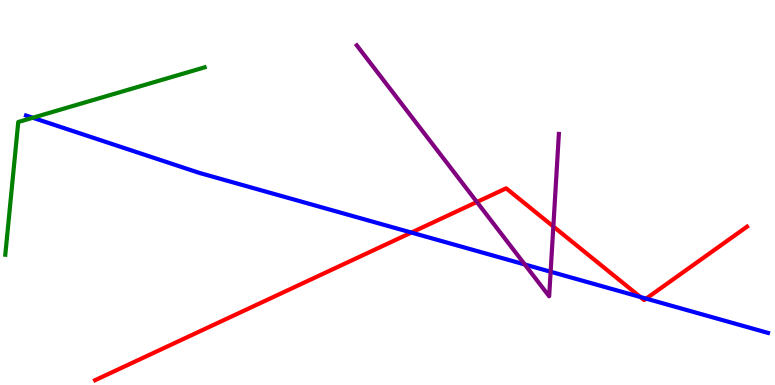[{'lines': ['blue', 'red'], 'intersections': [{'x': 5.31, 'y': 3.96}, {'x': 8.26, 'y': 2.29}, {'x': 8.34, 'y': 2.24}]}, {'lines': ['green', 'red'], 'intersections': []}, {'lines': ['purple', 'red'], 'intersections': [{'x': 6.15, 'y': 4.75}, {'x': 7.14, 'y': 4.12}]}, {'lines': ['blue', 'green'], 'intersections': [{'x': 0.423, 'y': 6.94}]}, {'lines': ['blue', 'purple'], 'intersections': [{'x': 6.77, 'y': 3.13}, {'x': 7.1, 'y': 2.94}]}, {'lines': ['green', 'purple'], 'intersections': []}]